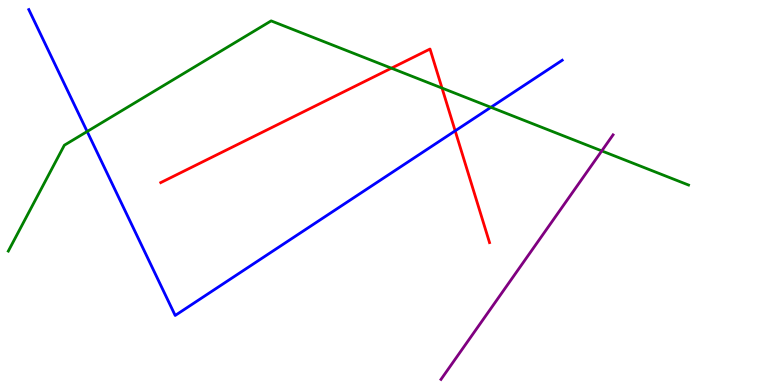[{'lines': ['blue', 'red'], 'intersections': [{'x': 5.87, 'y': 6.6}]}, {'lines': ['green', 'red'], 'intersections': [{'x': 5.05, 'y': 8.23}, {'x': 5.7, 'y': 7.71}]}, {'lines': ['purple', 'red'], 'intersections': []}, {'lines': ['blue', 'green'], 'intersections': [{'x': 1.12, 'y': 6.58}, {'x': 6.33, 'y': 7.21}]}, {'lines': ['blue', 'purple'], 'intersections': []}, {'lines': ['green', 'purple'], 'intersections': [{'x': 7.76, 'y': 6.08}]}]